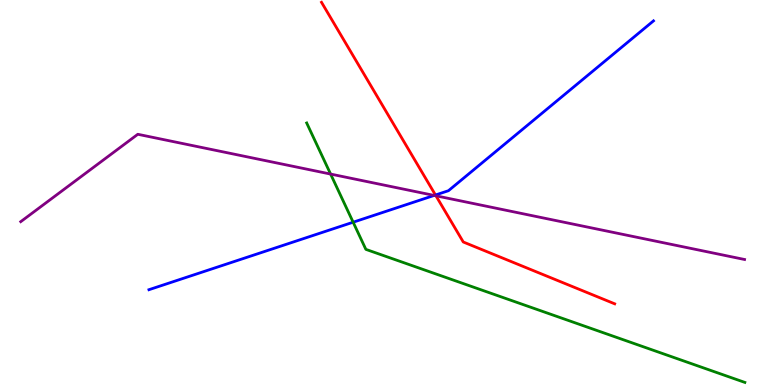[{'lines': ['blue', 'red'], 'intersections': [{'x': 5.62, 'y': 4.94}]}, {'lines': ['green', 'red'], 'intersections': []}, {'lines': ['purple', 'red'], 'intersections': [{'x': 5.63, 'y': 4.91}]}, {'lines': ['blue', 'green'], 'intersections': [{'x': 4.56, 'y': 4.23}]}, {'lines': ['blue', 'purple'], 'intersections': [{'x': 5.6, 'y': 4.92}]}, {'lines': ['green', 'purple'], 'intersections': [{'x': 4.27, 'y': 5.48}]}]